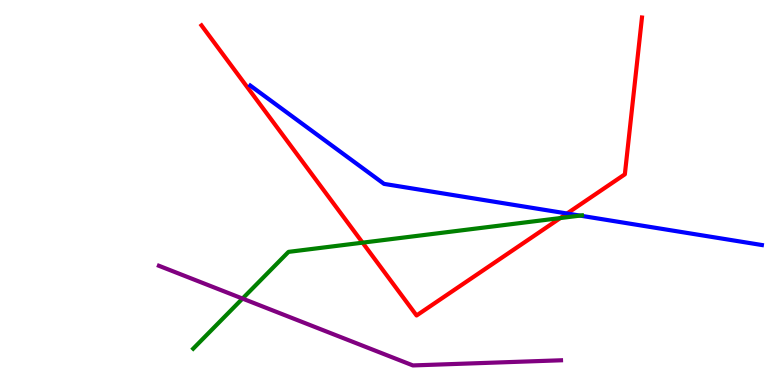[{'lines': ['blue', 'red'], 'intersections': [{'x': 7.32, 'y': 4.45}]}, {'lines': ['green', 'red'], 'intersections': [{'x': 4.68, 'y': 3.7}, {'x': 7.23, 'y': 4.34}]}, {'lines': ['purple', 'red'], 'intersections': []}, {'lines': ['blue', 'green'], 'intersections': [{'x': 7.48, 'y': 4.4}]}, {'lines': ['blue', 'purple'], 'intersections': []}, {'lines': ['green', 'purple'], 'intersections': [{'x': 3.13, 'y': 2.24}]}]